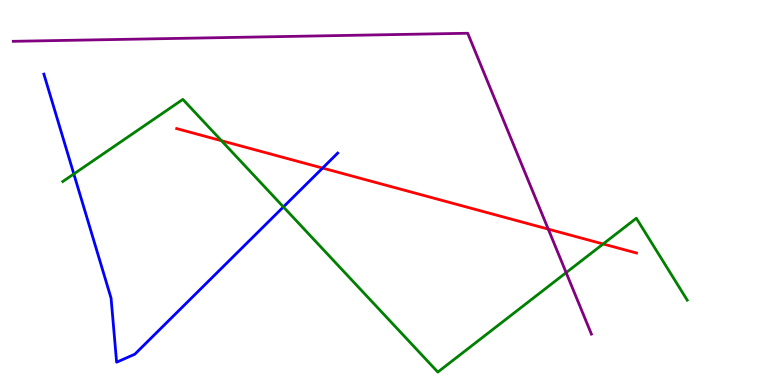[{'lines': ['blue', 'red'], 'intersections': [{'x': 4.16, 'y': 5.63}]}, {'lines': ['green', 'red'], 'intersections': [{'x': 2.86, 'y': 6.34}, {'x': 7.78, 'y': 3.66}]}, {'lines': ['purple', 'red'], 'intersections': [{'x': 7.07, 'y': 4.05}]}, {'lines': ['blue', 'green'], 'intersections': [{'x': 0.953, 'y': 5.48}, {'x': 3.66, 'y': 4.63}]}, {'lines': ['blue', 'purple'], 'intersections': []}, {'lines': ['green', 'purple'], 'intersections': [{'x': 7.31, 'y': 2.92}]}]